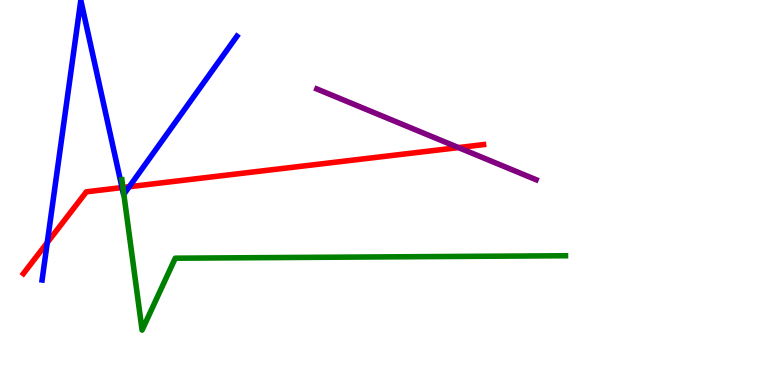[{'lines': ['blue', 'red'], 'intersections': [{'x': 0.61, 'y': 3.7}, {'x': 1.57, 'y': 5.13}, {'x': 1.67, 'y': 5.15}]}, {'lines': ['green', 'red'], 'intersections': [{'x': 1.59, 'y': 5.13}]}, {'lines': ['purple', 'red'], 'intersections': [{'x': 5.92, 'y': 6.17}]}, {'lines': ['blue', 'green'], 'intersections': [{'x': 1.6, 'y': 4.95}]}, {'lines': ['blue', 'purple'], 'intersections': []}, {'lines': ['green', 'purple'], 'intersections': []}]